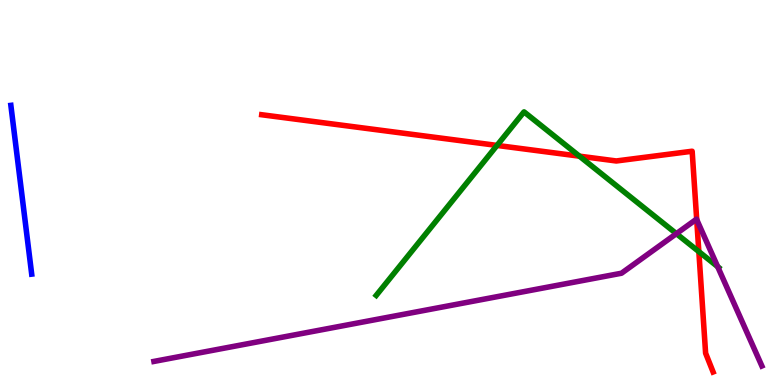[{'lines': ['blue', 'red'], 'intersections': []}, {'lines': ['green', 'red'], 'intersections': [{'x': 6.41, 'y': 6.22}, {'x': 7.48, 'y': 5.94}, {'x': 9.02, 'y': 3.46}]}, {'lines': ['purple', 'red'], 'intersections': [{'x': 8.99, 'y': 4.3}]}, {'lines': ['blue', 'green'], 'intersections': []}, {'lines': ['blue', 'purple'], 'intersections': []}, {'lines': ['green', 'purple'], 'intersections': [{'x': 8.73, 'y': 3.93}, {'x': 9.26, 'y': 3.07}]}]